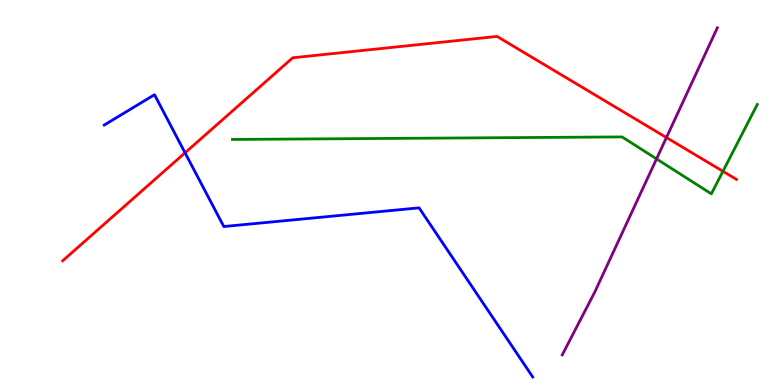[{'lines': ['blue', 'red'], 'intersections': [{'x': 2.39, 'y': 6.03}]}, {'lines': ['green', 'red'], 'intersections': [{'x': 9.33, 'y': 5.55}]}, {'lines': ['purple', 'red'], 'intersections': [{'x': 8.6, 'y': 6.43}]}, {'lines': ['blue', 'green'], 'intersections': []}, {'lines': ['blue', 'purple'], 'intersections': []}, {'lines': ['green', 'purple'], 'intersections': [{'x': 8.47, 'y': 5.87}]}]